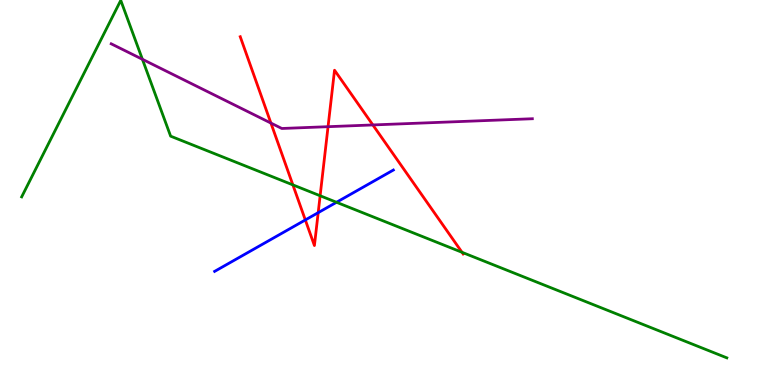[{'lines': ['blue', 'red'], 'intersections': [{'x': 3.94, 'y': 4.29}, {'x': 4.11, 'y': 4.48}]}, {'lines': ['green', 'red'], 'intersections': [{'x': 3.78, 'y': 5.2}, {'x': 4.13, 'y': 4.92}, {'x': 5.96, 'y': 3.45}]}, {'lines': ['purple', 'red'], 'intersections': [{'x': 3.5, 'y': 6.8}, {'x': 4.23, 'y': 6.71}, {'x': 4.81, 'y': 6.75}]}, {'lines': ['blue', 'green'], 'intersections': [{'x': 4.34, 'y': 4.75}]}, {'lines': ['blue', 'purple'], 'intersections': []}, {'lines': ['green', 'purple'], 'intersections': [{'x': 1.84, 'y': 8.46}]}]